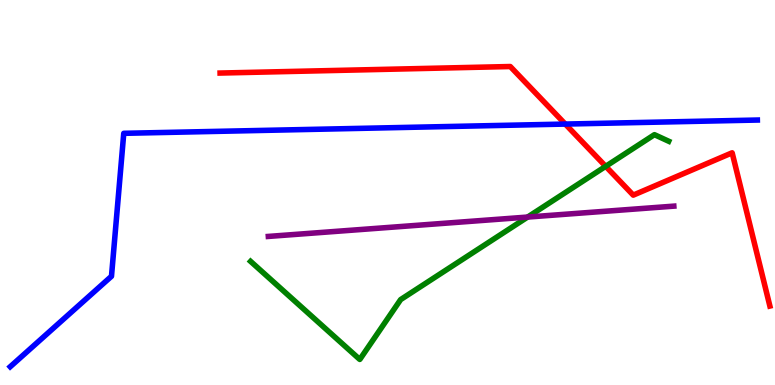[{'lines': ['blue', 'red'], 'intersections': [{'x': 7.29, 'y': 6.78}]}, {'lines': ['green', 'red'], 'intersections': [{'x': 7.82, 'y': 5.68}]}, {'lines': ['purple', 'red'], 'intersections': []}, {'lines': ['blue', 'green'], 'intersections': []}, {'lines': ['blue', 'purple'], 'intersections': []}, {'lines': ['green', 'purple'], 'intersections': [{'x': 6.81, 'y': 4.36}]}]